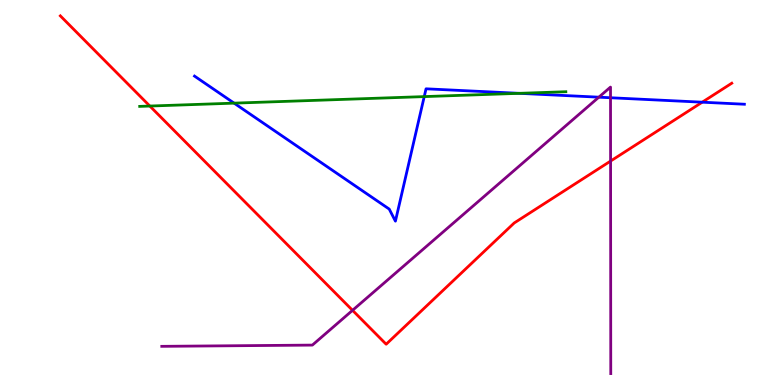[{'lines': ['blue', 'red'], 'intersections': [{'x': 9.06, 'y': 7.35}]}, {'lines': ['green', 'red'], 'intersections': [{'x': 1.93, 'y': 7.25}]}, {'lines': ['purple', 'red'], 'intersections': [{'x': 4.55, 'y': 1.94}, {'x': 7.88, 'y': 5.82}]}, {'lines': ['blue', 'green'], 'intersections': [{'x': 3.02, 'y': 7.32}, {'x': 5.47, 'y': 7.49}, {'x': 6.7, 'y': 7.58}]}, {'lines': ['blue', 'purple'], 'intersections': [{'x': 7.73, 'y': 7.48}, {'x': 7.88, 'y': 7.46}]}, {'lines': ['green', 'purple'], 'intersections': []}]